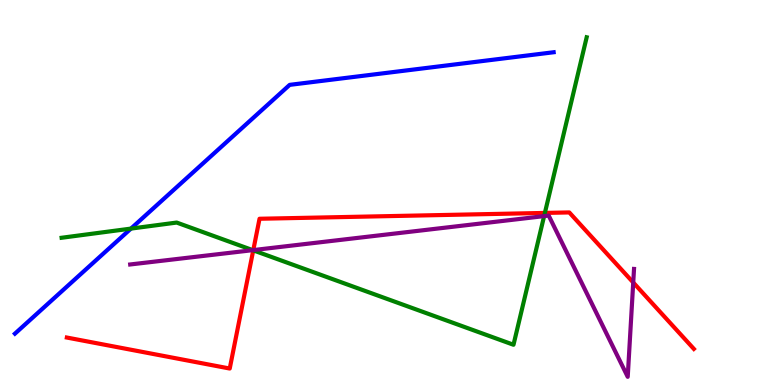[{'lines': ['blue', 'red'], 'intersections': []}, {'lines': ['green', 'red'], 'intersections': [{'x': 3.27, 'y': 3.5}, {'x': 7.03, 'y': 4.47}]}, {'lines': ['purple', 'red'], 'intersections': [{'x': 3.27, 'y': 3.5}, {'x': 8.17, 'y': 2.66}]}, {'lines': ['blue', 'green'], 'intersections': [{'x': 1.69, 'y': 4.06}]}, {'lines': ['blue', 'purple'], 'intersections': []}, {'lines': ['green', 'purple'], 'intersections': [{'x': 3.26, 'y': 3.5}, {'x': 7.02, 'y': 4.39}]}]